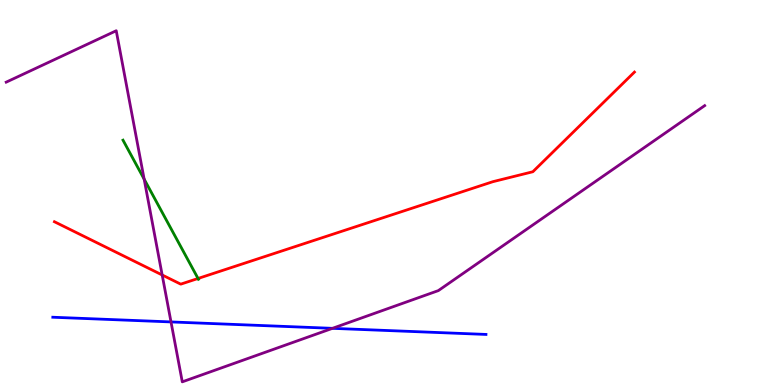[{'lines': ['blue', 'red'], 'intersections': []}, {'lines': ['green', 'red'], 'intersections': [{'x': 2.56, 'y': 2.77}]}, {'lines': ['purple', 'red'], 'intersections': [{'x': 2.09, 'y': 2.86}]}, {'lines': ['blue', 'green'], 'intersections': []}, {'lines': ['blue', 'purple'], 'intersections': [{'x': 2.21, 'y': 1.64}, {'x': 4.29, 'y': 1.47}]}, {'lines': ['green', 'purple'], 'intersections': [{'x': 1.86, 'y': 5.35}]}]